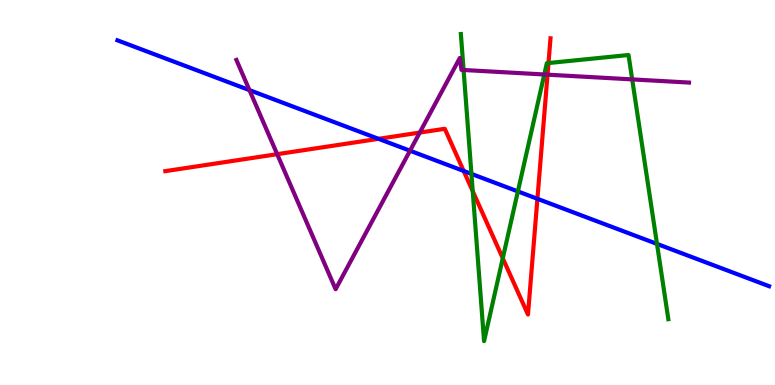[{'lines': ['blue', 'red'], 'intersections': [{'x': 4.88, 'y': 6.39}, {'x': 5.98, 'y': 5.56}, {'x': 6.93, 'y': 4.84}]}, {'lines': ['green', 'red'], 'intersections': [{'x': 6.1, 'y': 5.03}, {'x': 6.49, 'y': 3.29}, {'x': 7.08, 'y': 8.36}]}, {'lines': ['purple', 'red'], 'intersections': [{'x': 3.58, 'y': 6.0}, {'x': 5.42, 'y': 6.56}, {'x': 7.06, 'y': 8.06}]}, {'lines': ['blue', 'green'], 'intersections': [{'x': 6.08, 'y': 5.48}, {'x': 6.68, 'y': 5.03}, {'x': 8.48, 'y': 3.66}]}, {'lines': ['blue', 'purple'], 'intersections': [{'x': 3.22, 'y': 7.66}, {'x': 5.29, 'y': 6.09}]}, {'lines': ['green', 'purple'], 'intersections': [{'x': 5.98, 'y': 8.18}, {'x': 7.02, 'y': 8.07}, {'x': 8.16, 'y': 7.94}]}]